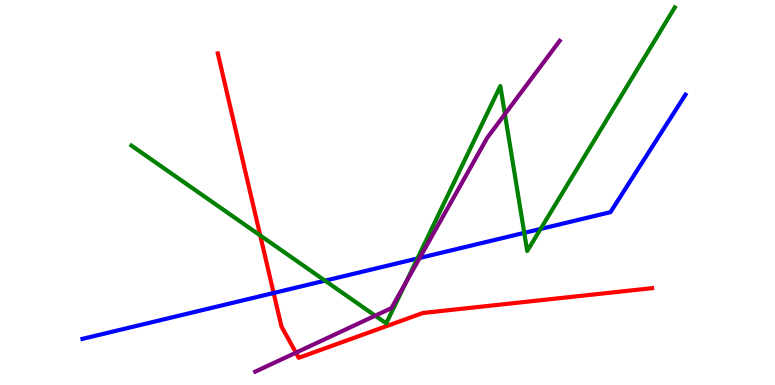[{'lines': ['blue', 'red'], 'intersections': [{'x': 3.53, 'y': 2.39}]}, {'lines': ['green', 'red'], 'intersections': [{'x': 3.36, 'y': 3.88}]}, {'lines': ['purple', 'red'], 'intersections': [{'x': 3.82, 'y': 0.84}]}, {'lines': ['blue', 'green'], 'intersections': [{'x': 4.19, 'y': 2.71}, {'x': 5.39, 'y': 3.29}, {'x': 6.76, 'y': 3.95}, {'x': 6.98, 'y': 4.05}]}, {'lines': ['blue', 'purple'], 'intersections': [{'x': 5.41, 'y': 3.3}]}, {'lines': ['green', 'purple'], 'intersections': [{'x': 4.84, 'y': 1.8}, {'x': 5.24, 'y': 2.67}, {'x': 6.52, 'y': 7.04}]}]